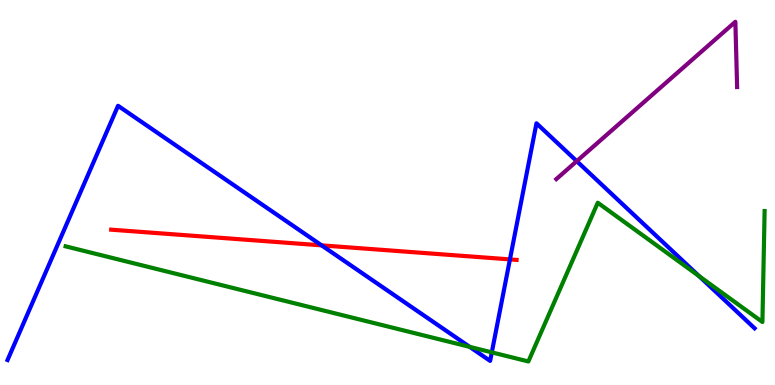[{'lines': ['blue', 'red'], 'intersections': [{'x': 4.15, 'y': 3.63}, {'x': 6.58, 'y': 3.26}]}, {'lines': ['green', 'red'], 'intersections': []}, {'lines': ['purple', 'red'], 'intersections': []}, {'lines': ['blue', 'green'], 'intersections': [{'x': 6.06, 'y': 0.991}, {'x': 6.35, 'y': 0.848}, {'x': 9.02, 'y': 2.83}]}, {'lines': ['blue', 'purple'], 'intersections': [{'x': 7.44, 'y': 5.81}]}, {'lines': ['green', 'purple'], 'intersections': []}]